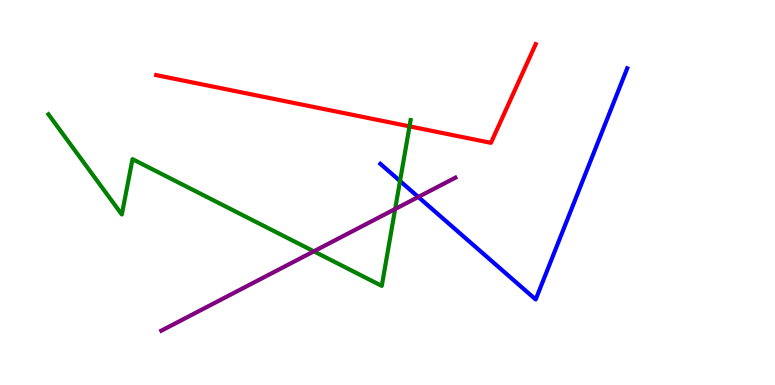[{'lines': ['blue', 'red'], 'intersections': []}, {'lines': ['green', 'red'], 'intersections': [{'x': 5.28, 'y': 6.72}]}, {'lines': ['purple', 'red'], 'intersections': []}, {'lines': ['blue', 'green'], 'intersections': [{'x': 5.16, 'y': 5.3}]}, {'lines': ['blue', 'purple'], 'intersections': [{'x': 5.4, 'y': 4.88}]}, {'lines': ['green', 'purple'], 'intersections': [{'x': 4.05, 'y': 3.47}, {'x': 5.1, 'y': 4.57}]}]